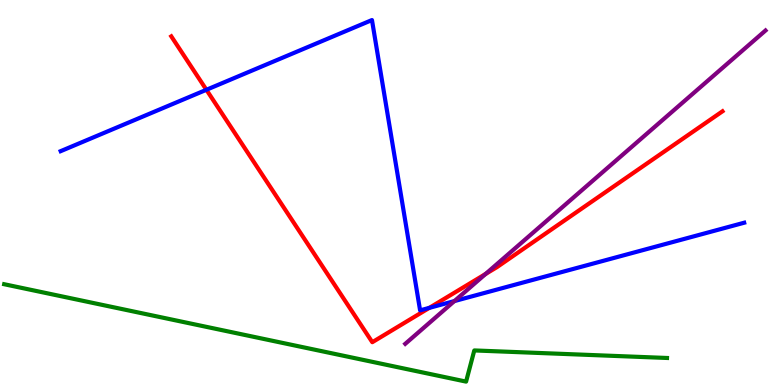[{'lines': ['blue', 'red'], 'intersections': [{'x': 2.66, 'y': 7.67}, {'x': 5.54, 'y': 2.0}]}, {'lines': ['green', 'red'], 'intersections': []}, {'lines': ['purple', 'red'], 'intersections': [{'x': 6.27, 'y': 2.88}]}, {'lines': ['blue', 'green'], 'intersections': []}, {'lines': ['blue', 'purple'], 'intersections': [{'x': 5.86, 'y': 2.18}]}, {'lines': ['green', 'purple'], 'intersections': []}]